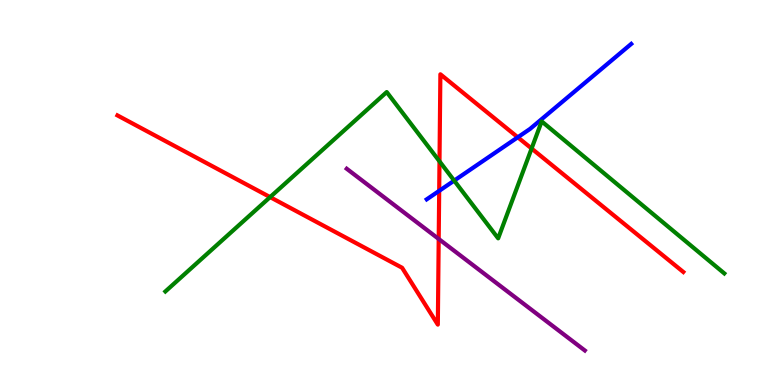[{'lines': ['blue', 'red'], 'intersections': [{'x': 5.67, 'y': 5.04}, {'x': 6.68, 'y': 6.43}]}, {'lines': ['green', 'red'], 'intersections': [{'x': 3.49, 'y': 4.88}, {'x': 5.67, 'y': 5.81}, {'x': 6.86, 'y': 6.14}]}, {'lines': ['purple', 'red'], 'intersections': [{'x': 5.66, 'y': 3.79}]}, {'lines': ['blue', 'green'], 'intersections': [{'x': 5.86, 'y': 5.31}]}, {'lines': ['blue', 'purple'], 'intersections': []}, {'lines': ['green', 'purple'], 'intersections': []}]